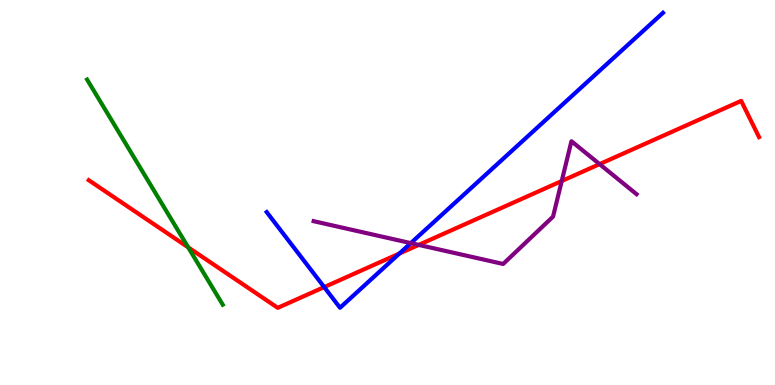[{'lines': ['blue', 'red'], 'intersections': [{'x': 4.18, 'y': 2.54}, {'x': 5.15, 'y': 3.42}]}, {'lines': ['green', 'red'], 'intersections': [{'x': 2.43, 'y': 3.58}]}, {'lines': ['purple', 'red'], 'intersections': [{'x': 5.4, 'y': 3.64}, {'x': 7.25, 'y': 5.3}, {'x': 7.74, 'y': 5.74}]}, {'lines': ['blue', 'green'], 'intersections': []}, {'lines': ['blue', 'purple'], 'intersections': [{'x': 5.3, 'y': 3.69}]}, {'lines': ['green', 'purple'], 'intersections': []}]